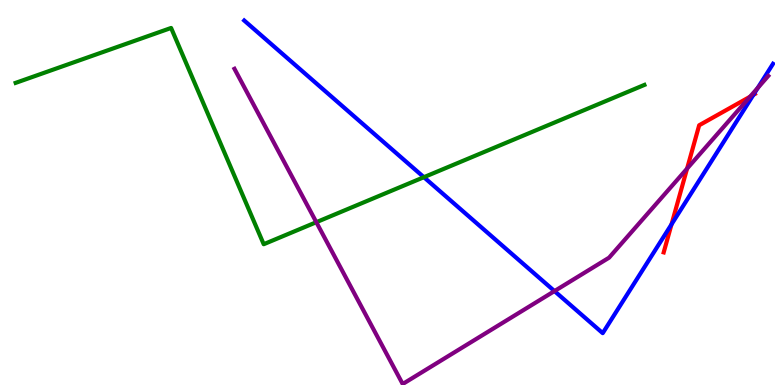[{'lines': ['blue', 'red'], 'intersections': [{'x': 8.66, 'y': 4.17}, {'x': 9.72, 'y': 7.54}]}, {'lines': ['green', 'red'], 'intersections': []}, {'lines': ['purple', 'red'], 'intersections': [{'x': 8.87, 'y': 5.62}, {'x': 9.68, 'y': 7.49}]}, {'lines': ['blue', 'green'], 'intersections': [{'x': 5.47, 'y': 5.4}]}, {'lines': ['blue', 'purple'], 'intersections': [{'x': 7.15, 'y': 2.44}, {'x': 9.78, 'y': 7.72}]}, {'lines': ['green', 'purple'], 'intersections': [{'x': 4.08, 'y': 4.23}]}]